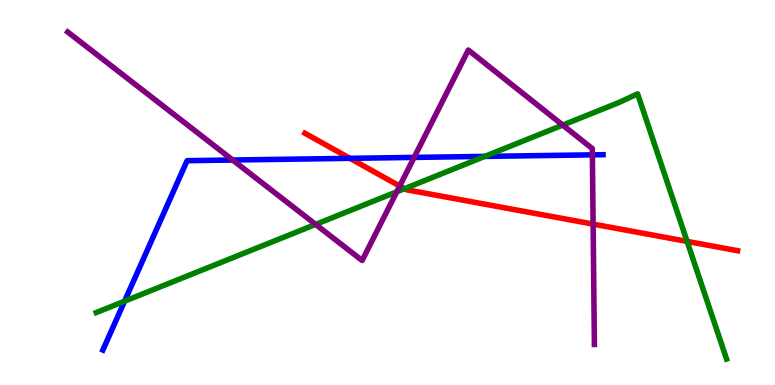[{'lines': ['blue', 'red'], 'intersections': [{'x': 4.52, 'y': 5.89}]}, {'lines': ['green', 'red'], 'intersections': [{'x': 5.22, 'y': 5.1}, {'x': 8.87, 'y': 3.73}]}, {'lines': ['purple', 'red'], 'intersections': [{'x': 5.16, 'y': 5.17}, {'x': 7.65, 'y': 4.18}]}, {'lines': ['blue', 'green'], 'intersections': [{'x': 1.61, 'y': 2.18}, {'x': 6.26, 'y': 5.94}]}, {'lines': ['blue', 'purple'], 'intersections': [{'x': 3.0, 'y': 5.84}, {'x': 5.34, 'y': 5.91}, {'x': 7.64, 'y': 5.98}]}, {'lines': ['green', 'purple'], 'intersections': [{'x': 4.07, 'y': 4.17}, {'x': 5.12, 'y': 5.02}, {'x': 7.26, 'y': 6.75}]}]